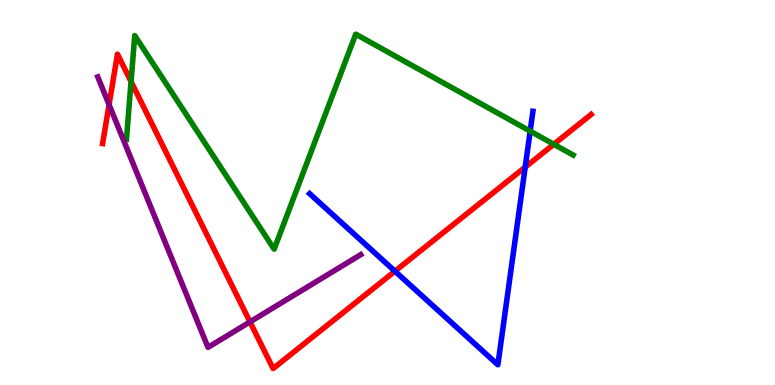[{'lines': ['blue', 'red'], 'intersections': [{'x': 5.1, 'y': 2.96}, {'x': 6.78, 'y': 5.66}]}, {'lines': ['green', 'red'], 'intersections': [{'x': 1.69, 'y': 7.88}, {'x': 7.15, 'y': 6.25}]}, {'lines': ['purple', 'red'], 'intersections': [{'x': 1.41, 'y': 7.28}, {'x': 3.23, 'y': 1.64}]}, {'lines': ['blue', 'green'], 'intersections': [{'x': 6.84, 'y': 6.59}]}, {'lines': ['blue', 'purple'], 'intersections': []}, {'lines': ['green', 'purple'], 'intersections': []}]